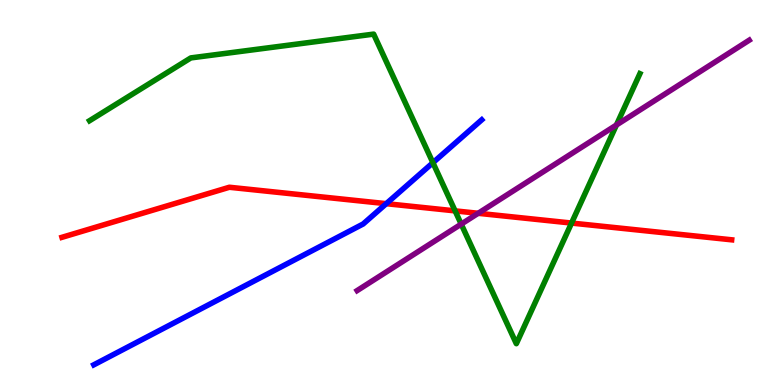[{'lines': ['blue', 'red'], 'intersections': [{'x': 4.98, 'y': 4.71}]}, {'lines': ['green', 'red'], 'intersections': [{'x': 5.87, 'y': 4.52}, {'x': 7.37, 'y': 4.21}]}, {'lines': ['purple', 'red'], 'intersections': [{'x': 6.17, 'y': 4.46}]}, {'lines': ['blue', 'green'], 'intersections': [{'x': 5.59, 'y': 5.77}]}, {'lines': ['blue', 'purple'], 'intersections': []}, {'lines': ['green', 'purple'], 'intersections': [{'x': 5.95, 'y': 4.18}, {'x': 7.95, 'y': 6.75}]}]